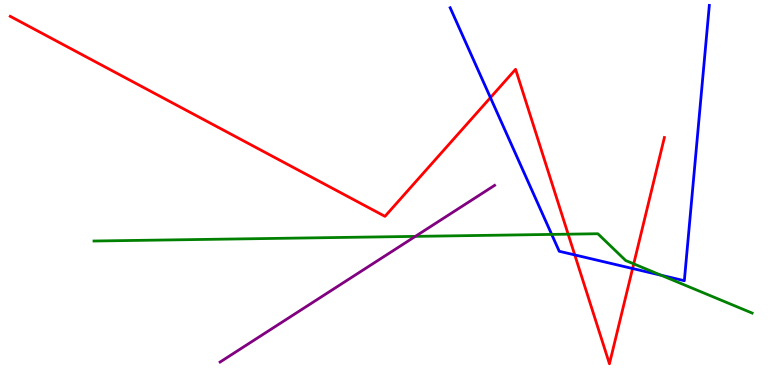[{'lines': ['blue', 'red'], 'intersections': [{'x': 6.33, 'y': 7.46}, {'x': 7.42, 'y': 3.38}, {'x': 8.16, 'y': 3.03}]}, {'lines': ['green', 'red'], 'intersections': [{'x': 7.33, 'y': 3.92}, {'x': 8.18, 'y': 3.15}]}, {'lines': ['purple', 'red'], 'intersections': []}, {'lines': ['blue', 'green'], 'intersections': [{'x': 7.12, 'y': 3.91}, {'x': 8.53, 'y': 2.85}]}, {'lines': ['blue', 'purple'], 'intersections': []}, {'lines': ['green', 'purple'], 'intersections': [{'x': 5.36, 'y': 3.86}]}]